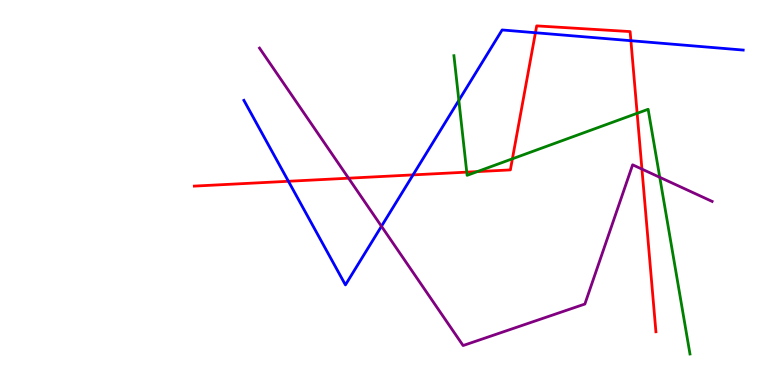[{'lines': ['blue', 'red'], 'intersections': [{'x': 3.72, 'y': 5.29}, {'x': 5.33, 'y': 5.46}, {'x': 6.91, 'y': 9.15}, {'x': 8.14, 'y': 8.94}]}, {'lines': ['green', 'red'], 'intersections': [{'x': 6.02, 'y': 5.53}, {'x': 6.16, 'y': 5.54}, {'x': 6.61, 'y': 5.88}, {'x': 8.22, 'y': 7.06}]}, {'lines': ['purple', 'red'], 'intersections': [{'x': 4.5, 'y': 5.37}, {'x': 8.28, 'y': 5.61}]}, {'lines': ['blue', 'green'], 'intersections': [{'x': 5.92, 'y': 7.39}]}, {'lines': ['blue', 'purple'], 'intersections': [{'x': 4.92, 'y': 4.12}]}, {'lines': ['green', 'purple'], 'intersections': [{'x': 8.51, 'y': 5.39}]}]